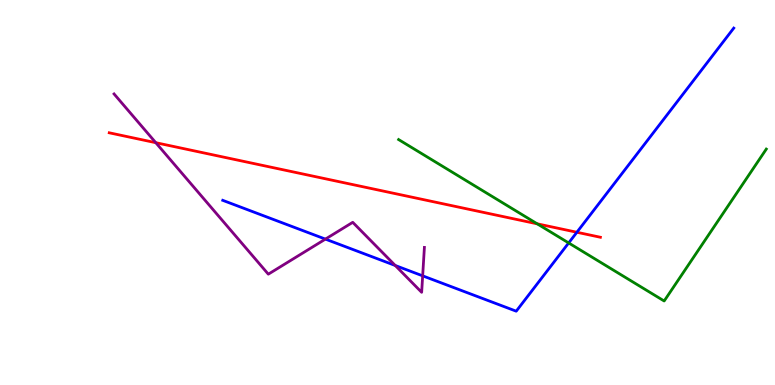[{'lines': ['blue', 'red'], 'intersections': [{'x': 7.44, 'y': 3.97}]}, {'lines': ['green', 'red'], 'intersections': [{'x': 6.93, 'y': 4.19}]}, {'lines': ['purple', 'red'], 'intersections': [{'x': 2.01, 'y': 6.29}]}, {'lines': ['blue', 'green'], 'intersections': [{'x': 7.34, 'y': 3.69}]}, {'lines': ['blue', 'purple'], 'intersections': [{'x': 4.2, 'y': 3.79}, {'x': 5.1, 'y': 3.1}, {'x': 5.45, 'y': 2.84}]}, {'lines': ['green', 'purple'], 'intersections': []}]